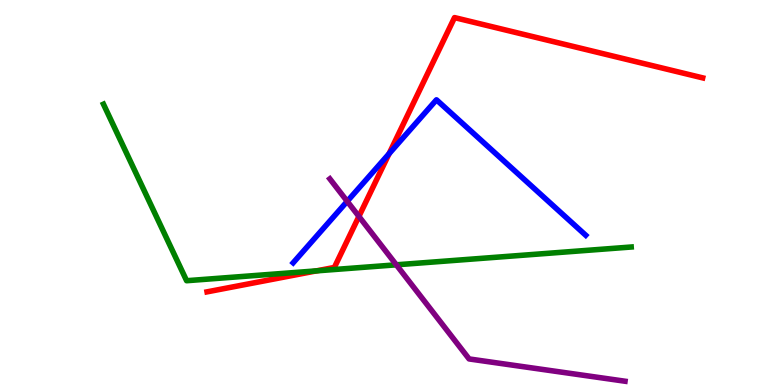[{'lines': ['blue', 'red'], 'intersections': [{'x': 5.02, 'y': 6.01}]}, {'lines': ['green', 'red'], 'intersections': [{'x': 4.08, 'y': 2.96}]}, {'lines': ['purple', 'red'], 'intersections': [{'x': 4.63, 'y': 4.38}]}, {'lines': ['blue', 'green'], 'intersections': []}, {'lines': ['blue', 'purple'], 'intersections': [{'x': 4.48, 'y': 4.77}]}, {'lines': ['green', 'purple'], 'intersections': [{'x': 5.11, 'y': 3.12}]}]